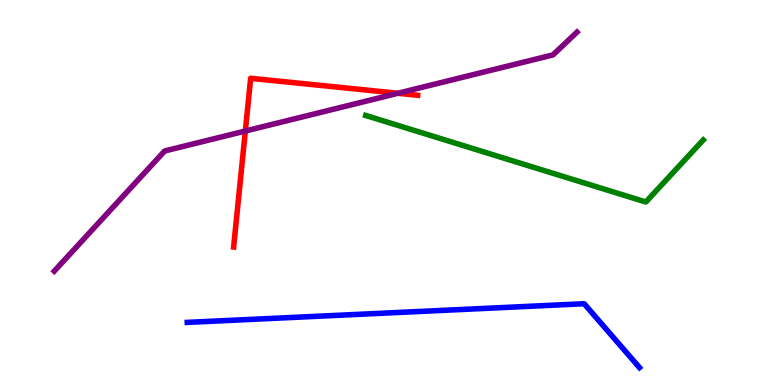[{'lines': ['blue', 'red'], 'intersections': []}, {'lines': ['green', 'red'], 'intersections': []}, {'lines': ['purple', 'red'], 'intersections': [{'x': 3.17, 'y': 6.6}, {'x': 5.13, 'y': 7.58}]}, {'lines': ['blue', 'green'], 'intersections': []}, {'lines': ['blue', 'purple'], 'intersections': []}, {'lines': ['green', 'purple'], 'intersections': []}]